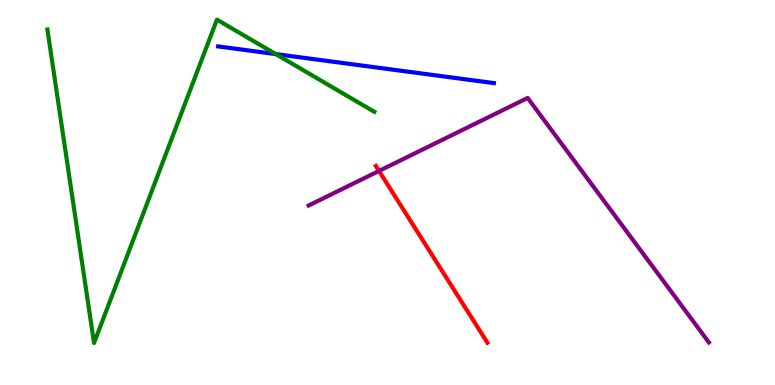[{'lines': ['blue', 'red'], 'intersections': []}, {'lines': ['green', 'red'], 'intersections': []}, {'lines': ['purple', 'red'], 'intersections': [{'x': 4.89, 'y': 5.56}]}, {'lines': ['blue', 'green'], 'intersections': [{'x': 3.56, 'y': 8.6}]}, {'lines': ['blue', 'purple'], 'intersections': []}, {'lines': ['green', 'purple'], 'intersections': []}]